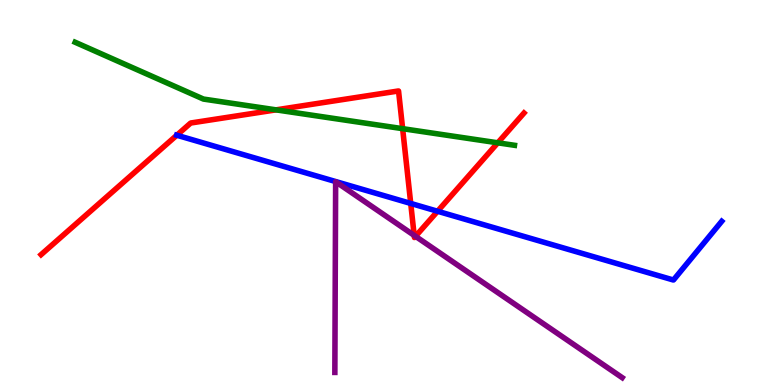[{'lines': ['blue', 'red'], 'intersections': [{'x': 2.28, 'y': 6.49}, {'x': 5.3, 'y': 4.72}, {'x': 5.65, 'y': 4.51}]}, {'lines': ['green', 'red'], 'intersections': [{'x': 3.56, 'y': 7.15}, {'x': 5.2, 'y': 6.66}, {'x': 6.42, 'y': 6.29}]}, {'lines': ['purple', 'red'], 'intersections': [{'x': 5.34, 'y': 3.89}, {'x': 5.36, 'y': 3.86}]}, {'lines': ['blue', 'green'], 'intersections': []}, {'lines': ['blue', 'purple'], 'intersections': []}, {'lines': ['green', 'purple'], 'intersections': []}]